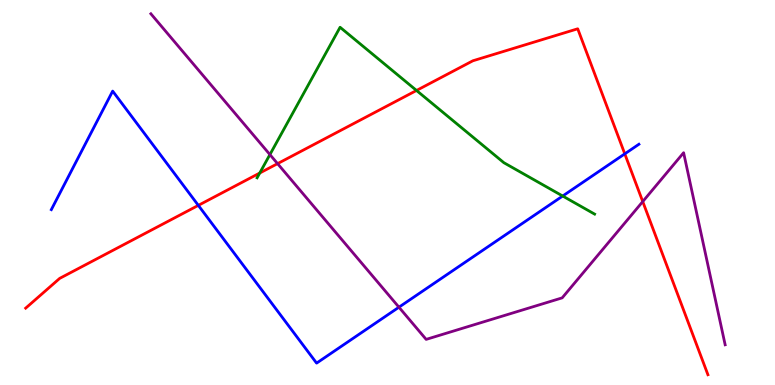[{'lines': ['blue', 'red'], 'intersections': [{'x': 2.56, 'y': 4.67}, {'x': 8.06, 'y': 6.0}]}, {'lines': ['green', 'red'], 'intersections': [{'x': 3.35, 'y': 5.51}, {'x': 5.37, 'y': 7.65}]}, {'lines': ['purple', 'red'], 'intersections': [{'x': 3.58, 'y': 5.75}, {'x': 8.29, 'y': 4.76}]}, {'lines': ['blue', 'green'], 'intersections': [{'x': 7.26, 'y': 4.91}]}, {'lines': ['blue', 'purple'], 'intersections': [{'x': 5.15, 'y': 2.02}]}, {'lines': ['green', 'purple'], 'intersections': [{'x': 3.48, 'y': 5.98}]}]